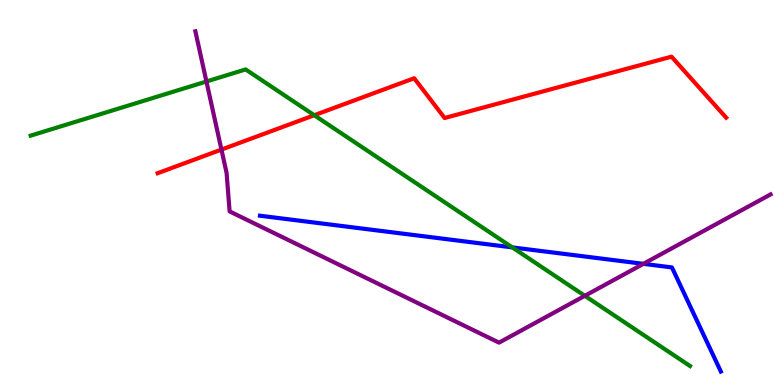[{'lines': ['blue', 'red'], 'intersections': []}, {'lines': ['green', 'red'], 'intersections': [{'x': 4.05, 'y': 7.01}]}, {'lines': ['purple', 'red'], 'intersections': [{'x': 2.86, 'y': 6.11}]}, {'lines': ['blue', 'green'], 'intersections': [{'x': 6.61, 'y': 3.57}]}, {'lines': ['blue', 'purple'], 'intersections': [{'x': 8.3, 'y': 3.15}]}, {'lines': ['green', 'purple'], 'intersections': [{'x': 2.66, 'y': 7.88}, {'x': 7.55, 'y': 2.32}]}]